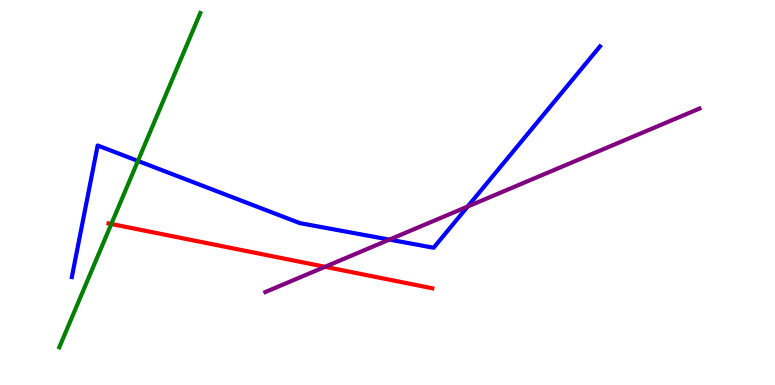[{'lines': ['blue', 'red'], 'intersections': []}, {'lines': ['green', 'red'], 'intersections': [{'x': 1.44, 'y': 4.18}]}, {'lines': ['purple', 'red'], 'intersections': [{'x': 4.19, 'y': 3.07}]}, {'lines': ['blue', 'green'], 'intersections': [{'x': 1.78, 'y': 5.82}]}, {'lines': ['blue', 'purple'], 'intersections': [{'x': 5.02, 'y': 3.78}, {'x': 6.03, 'y': 4.64}]}, {'lines': ['green', 'purple'], 'intersections': []}]